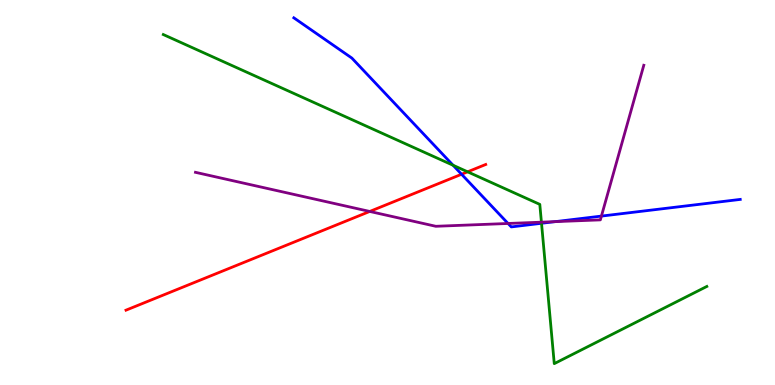[{'lines': ['blue', 'red'], 'intersections': [{'x': 5.96, 'y': 5.47}]}, {'lines': ['green', 'red'], 'intersections': [{'x': 6.03, 'y': 5.54}]}, {'lines': ['purple', 'red'], 'intersections': [{'x': 4.77, 'y': 4.51}]}, {'lines': ['blue', 'green'], 'intersections': [{'x': 5.85, 'y': 5.71}, {'x': 6.99, 'y': 4.2}]}, {'lines': ['blue', 'purple'], 'intersections': [{'x': 6.56, 'y': 4.2}, {'x': 7.16, 'y': 4.24}, {'x': 7.76, 'y': 4.39}]}, {'lines': ['green', 'purple'], 'intersections': [{'x': 6.99, 'y': 4.23}]}]